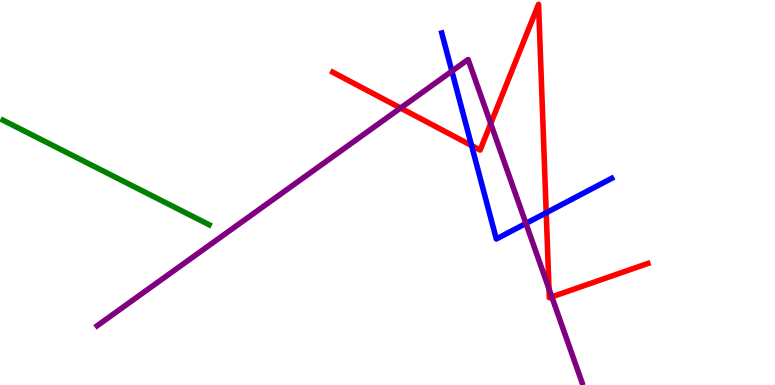[{'lines': ['blue', 'red'], 'intersections': [{'x': 6.08, 'y': 6.22}, {'x': 7.05, 'y': 4.47}]}, {'lines': ['green', 'red'], 'intersections': []}, {'lines': ['purple', 'red'], 'intersections': [{'x': 5.17, 'y': 7.19}, {'x': 6.33, 'y': 6.79}, {'x': 7.08, 'y': 2.5}, {'x': 7.12, 'y': 2.29}]}, {'lines': ['blue', 'green'], 'intersections': []}, {'lines': ['blue', 'purple'], 'intersections': [{'x': 5.83, 'y': 8.15}, {'x': 6.79, 'y': 4.2}]}, {'lines': ['green', 'purple'], 'intersections': []}]